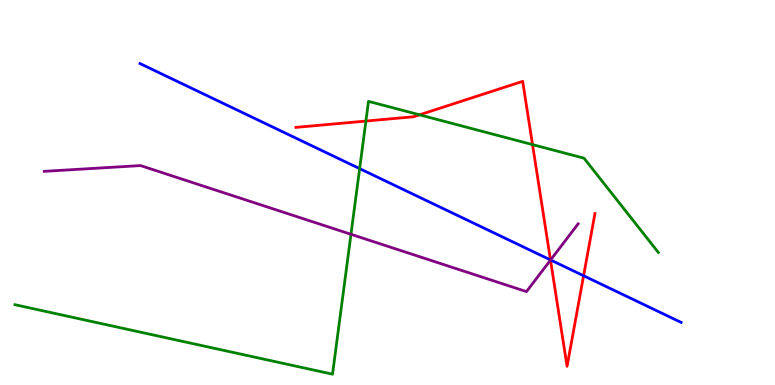[{'lines': ['blue', 'red'], 'intersections': [{'x': 7.1, 'y': 3.25}, {'x': 7.53, 'y': 2.84}]}, {'lines': ['green', 'red'], 'intersections': [{'x': 4.72, 'y': 6.86}, {'x': 5.41, 'y': 7.02}, {'x': 6.87, 'y': 6.24}]}, {'lines': ['purple', 'red'], 'intersections': [{'x': 7.1, 'y': 3.24}]}, {'lines': ['blue', 'green'], 'intersections': [{'x': 4.64, 'y': 5.62}]}, {'lines': ['blue', 'purple'], 'intersections': [{'x': 7.1, 'y': 3.25}]}, {'lines': ['green', 'purple'], 'intersections': [{'x': 4.53, 'y': 3.91}]}]